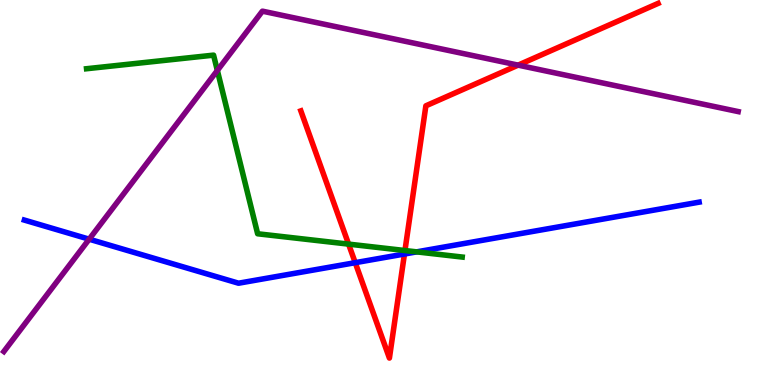[{'lines': ['blue', 'red'], 'intersections': [{'x': 4.58, 'y': 3.18}, {'x': 5.22, 'y': 3.4}]}, {'lines': ['green', 'red'], 'intersections': [{'x': 4.5, 'y': 3.66}, {'x': 5.23, 'y': 3.49}]}, {'lines': ['purple', 'red'], 'intersections': [{'x': 6.69, 'y': 8.31}]}, {'lines': ['blue', 'green'], 'intersections': [{'x': 5.38, 'y': 3.46}]}, {'lines': ['blue', 'purple'], 'intersections': [{'x': 1.15, 'y': 3.79}]}, {'lines': ['green', 'purple'], 'intersections': [{'x': 2.8, 'y': 8.17}]}]